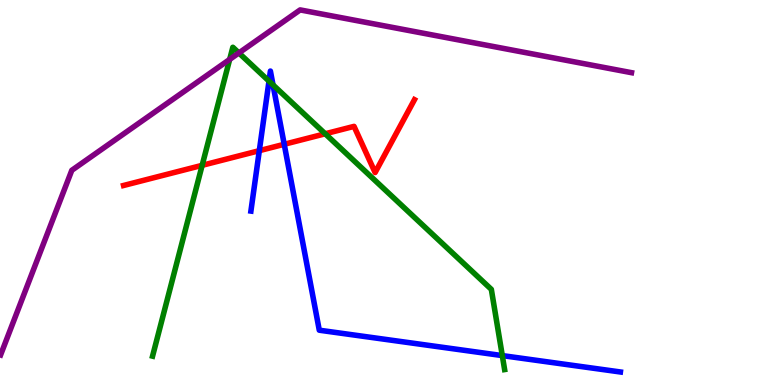[{'lines': ['blue', 'red'], 'intersections': [{'x': 3.35, 'y': 6.09}, {'x': 3.67, 'y': 6.25}]}, {'lines': ['green', 'red'], 'intersections': [{'x': 2.61, 'y': 5.71}, {'x': 4.2, 'y': 6.53}]}, {'lines': ['purple', 'red'], 'intersections': []}, {'lines': ['blue', 'green'], 'intersections': [{'x': 3.47, 'y': 7.89}, {'x': 3.52, 'y': 7.79}, {'x': 6.48, 'y': 0.764}]}, {'lines': ['blue', 'purple'], 'intersections': []}, {'lines': ['green', 'purple'], 'intersections': [{'x': 2.96, 'y': 8.46}, {'x': 3.08, 'y': 8.62}]}]